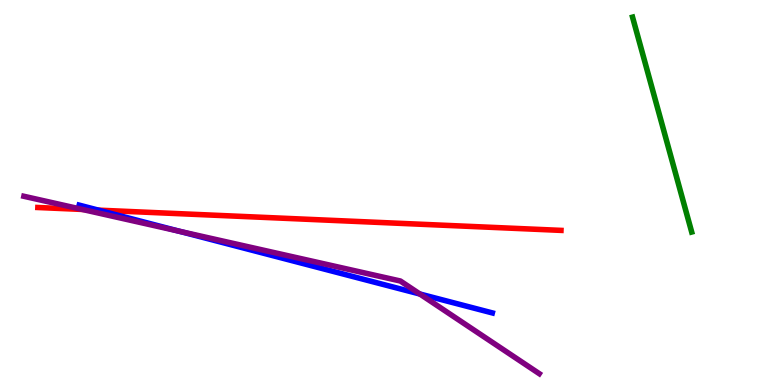[{'lines': ['blue', 'red'], 'intersections': [{'x': 1.27, 'y': 4.54}]}, {'lines': ['green', 'red'], 'intersections': []}, {'lines': ['purple', 'red'], 'intersections': [{'x': 1.06, 'y': 4.56}]}, {'lines': ['blue', 'green'], 'intersections': []}, {'lines': ['blue', 'purple'], 'intersections': [{'x': 2.32, 'y': 3.99}, {'x': 5.42, 'y': 2.36}]}, {'lines': ['green', 'purple'], 'intersections': []}]